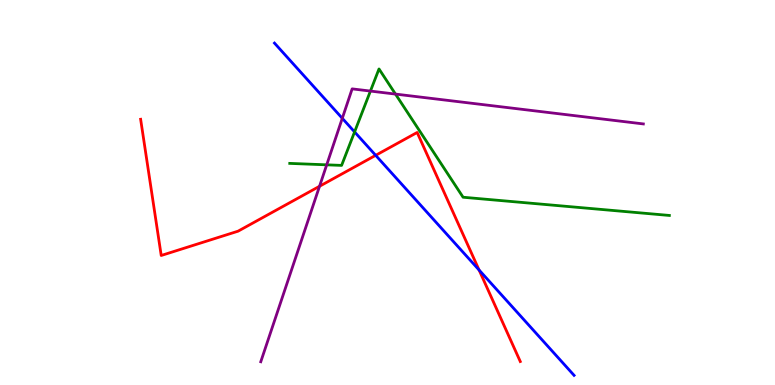[{'lines': ['blue', 'red'], 'intersections': [{'x': 4.85, 'y': 5.97}, {'x': 6.18, 'y': 2.99}]}, {'lines': ['green', 'red'], 'intersections': []}, {'lines': ['purple', 'red'], 'intersections': [{'x': 4.12, 'y': 5.16}]}, {'lines': ['blue', 'green'], 'intersections': [{'x': 4.58, 'y': 6.57}]}, {'lines': ['blue', 'purple'], 'intersections': [{'x': 4.42, 'y': 6.93}]}, {'lines': ['green', 'purple'], 'intersections': [{'x': 4.22, 'y': 5.72}, {'x': 4.78, 'y': 7.63}, {'x': 5.1, 'y': 7.56}]}]